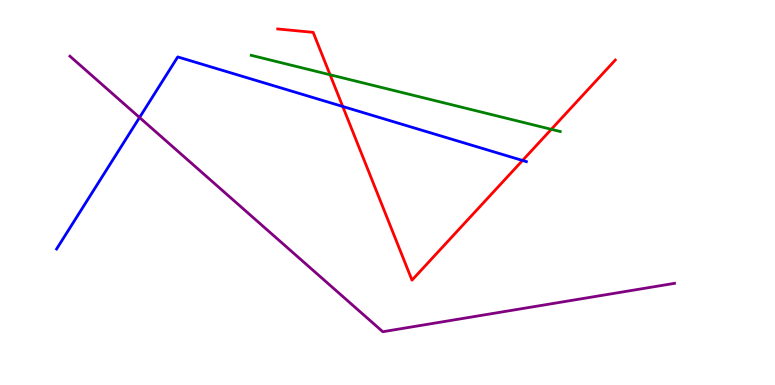[{'lines': ['blue', 'red'], 'intersections': [{'x': 4.42, 'y': 7.23}, {'x': 6.74, 'y': 5.83}]}, {'lines': ['green', 'red'], 'intersections': [{'x': 4.26, 'y': 8.06}, {'x': 7.11, 'y': 6.64}]}, {'lines': ['purple', 'red'], 'intersections': []}, {'lines': ['blue', 'green'], 'intersections': []}, {'lines': ['blue', 'purple'], 'intersections': [{'x': 1.8, 'y': 6.95}]}, {'lines': ['green', 'purple'], 'intersections': []}]